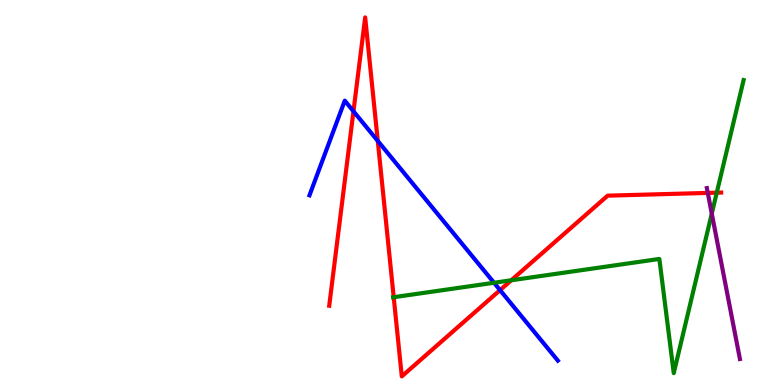[{'lines': ['blue', 'red'], 'intersections': [{'x': 4.56, 'y': 7.11}, {'x': 4.87, 'y': 6.34}, {'x': 6.45, 'y': 2.46}]}, {'lines': ['green', 'red'], 'intersections': [{'x': 5.08, 'y': 2.28}, {'x': 6.6, 'y': 2.72}, {'x': 9.25, 'y': 5.0}]}, {'lines': ['purple', 'red'], 'intersections': [{'x': 9.13, 'y': 4.99}]}, {'lines': ['blue', 'green'], 'intersections': [{'x': 6.37, 'y': 2.66}]}, {'lines': ['blue', 'purple'], 'intersections': []}, {'lines': ['green', 'purple'], 'intersections': [{'x': 9.18, 'y': 4.45}]}]